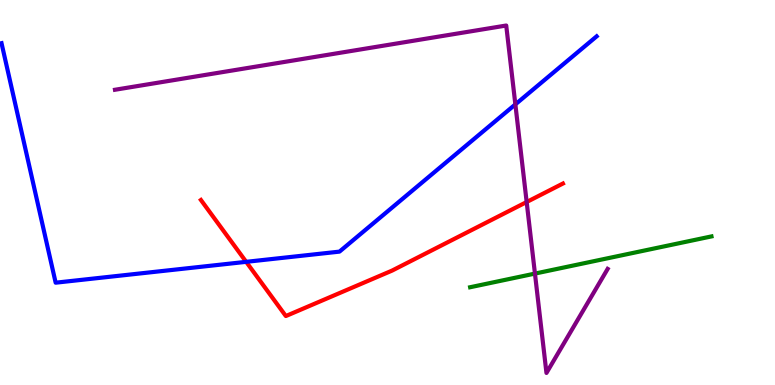[{'lines': ['blue', 'red'], 'intersections': [{'x': 3.18, 'y': 3.2}]}, {'lines': ['green', 'red'], 'intersections': []}, {'lines': ['purple', 'red'], 'intersections': [{'x': 6.8, 'y': 4.75}]}, {'lines': ['blue', 'green'], 'intersections': []}, {'lines': ['blue', 'purple'], 'intersections': [{'x': 6.65, 'y': 7.29}]}, {'lines': ['green', 'purple'], 'intersections': [{'x': 6.9, 'y': 2.89}]}]